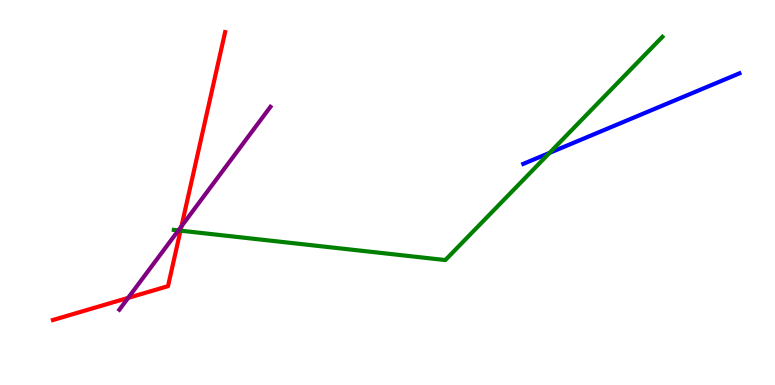[{'lines': ['blue', 'red'], 'intersections': []}, {'lines': ['green', 'red'], 'intersections': [{'x': 2.33, 'y': 4.01}]}, {'lines': ['purple', 'red'], 'intersections': [{'x': 1.65, 'y': 2.26}, {'x': 2.34, 'y': 4.12}]}, {'lines': ['blue', 'green'], 'intersections': [{'x': 7.09, 'y': 6.03}]}, {'lines': ['blue', 'purple'], 'intersections': []}, {'lines': ['green', 'purple'], 'intersections': [{'x': 2.3, 'y': 4.02}]}]